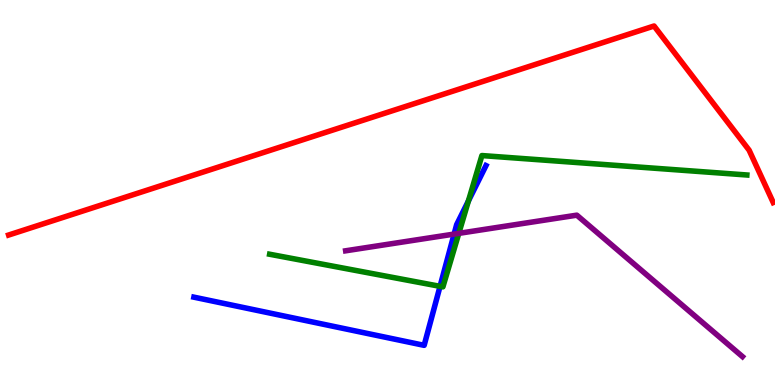[{'lines': ['blue', 'red'], 'intersections': []}, {'lines': ['green', 'red'], 'intersections': []}, {'lines': ['purple', 'red'], 'intersections': []}, {'lines': ['blue', 'green'], 'intersections': [{'x': 5.68, 'y': 2.56}, {'x': 6.04, 'y': 4.78}]}, {'lines': ['blue', 'purple'], 'intersections': [{'x': 5.86, 'y': 3.92}]}, {'lines': ['green', 'purple'], 'intersections': [{'x': 5.92, 'y': 3.94}]}]